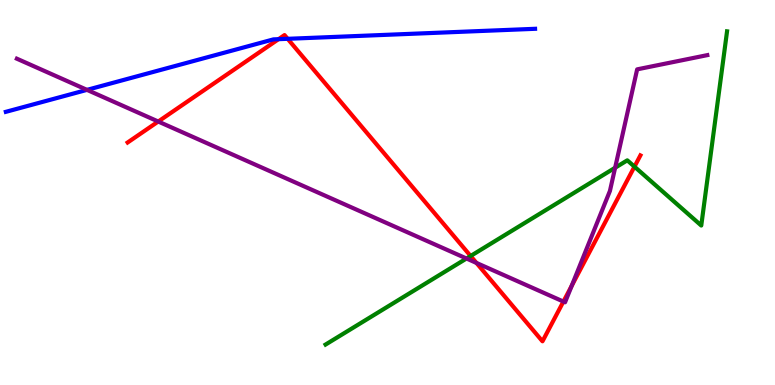[{'lines': ['blue', 'red'], 'intersections': [{'x': 3.59, 'y': 8.98}, {'x': 3.71, 'y': 8.99}]}, {'lines': ['green', 'red'], 'intersections': [{'x': 6.07, 'y': 3.35}, {'x': 8.19, 'y': 5.67}]}, {'lines': ['purple', 'red'], 'intersections': [{'x': 2.04, 'y': 6.84}, {'x': 6.15, 'y': 3.17}, {'x': 7.27, 'y': 2.17}, {'x': 7.38, 'y': 2.57}]}, {'lines': ['blue', 'green'], 'intersections': []}, {'lines': ['blue', 'purple'], 'intersections': [{'x': 1.12, 'y': 7.67}]}, {'lines': ['green', 'purple'], 'intersections': [{'x': 6.02, 'y': 3.29}, {'x': 7.94, 'y': 5.64}]}]